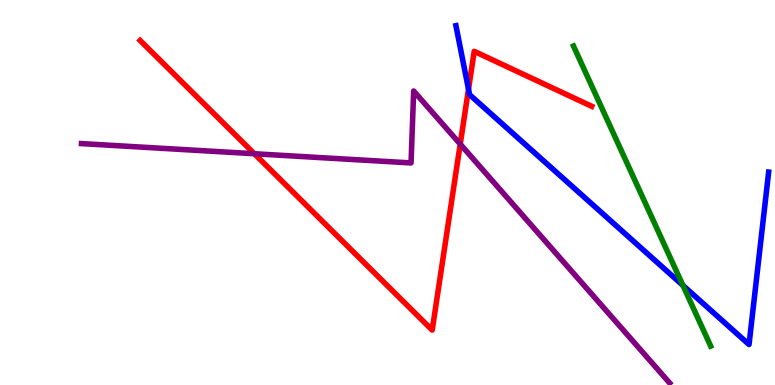[{'lines': ['blue', 'red'], 'intersections': [{'x': 6.05, 'y': 7.68}]}, {'lines': ['green', 'red'], 'intersections': []}, {'lines': ['purple', 'red'], 'intersections': [{'x': 3.28, 'y': 6.01}, {'x': 5.94, 'y': 6.26}]}, {'lines': ['blue', 'green'], 'intersections': [{'x': 8.81, 'y': 2.59}]}, {'lines': ['blue', 'purple'], 'intersections': []}, {'lines': ['green', 'purple'], 'intersections': []}]